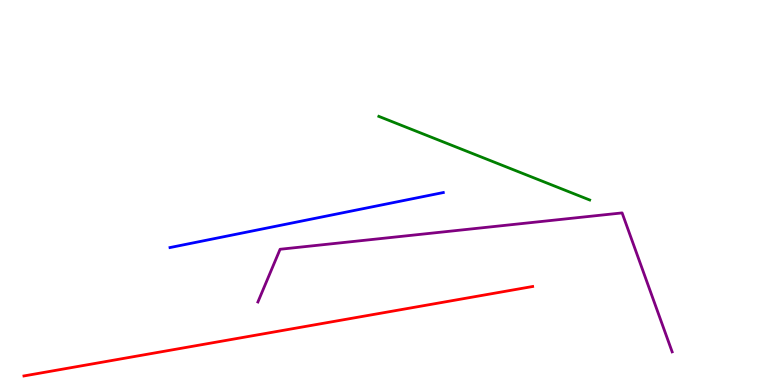[{'lines': ['blue', 'red'], 'intersections': []}, {'lines': ['green', 'red'], 'intersections': []}, {'lines': ['purple', 'red'], 'intersections': []}, {'lines': ['blue', 'green'], 'intersections': []}, {'lines': ['blue', 'purple'], 'intersections': []}, {'lines': ['green', 'purple'], 'intersections': []}]